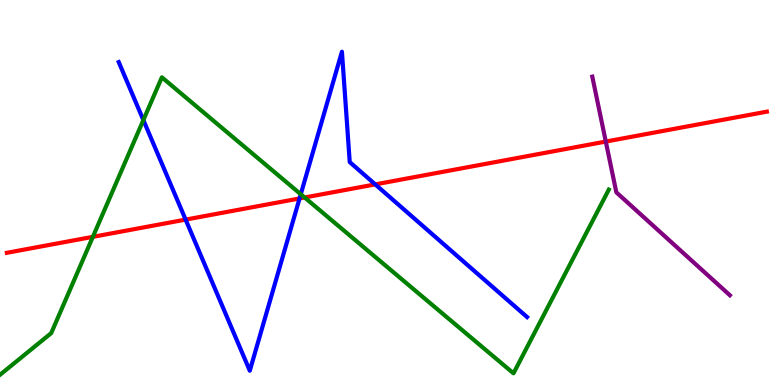[{'lines': ['blue', 'red'], 'intersections': [{'x': 2.4, 'y': 4.3}, {'x': 3.87, 'y': 4.85}, {'x': 4.84, 'y': 5.21}]}, {'lines': ['green', 'red'], 'intersections': [{'x': 1.2, 'y': 3.85}, {'x': 3.93, 'y': 4.87}]}, {'lines': ['purple', 'red'], 'intersections': [{'x': 7.82, 'y': 6.32}]}, {'lines': ['blue', 'green'], 'intersections': [{'x': 1.85, 'y': 6.88}, {'x': 3.88, 'y': 4.95}]}, {'lines': ['blue', 'purple'], 'intersections': []}, {'lines': ['green', 'purple'], 'intersections': []}]